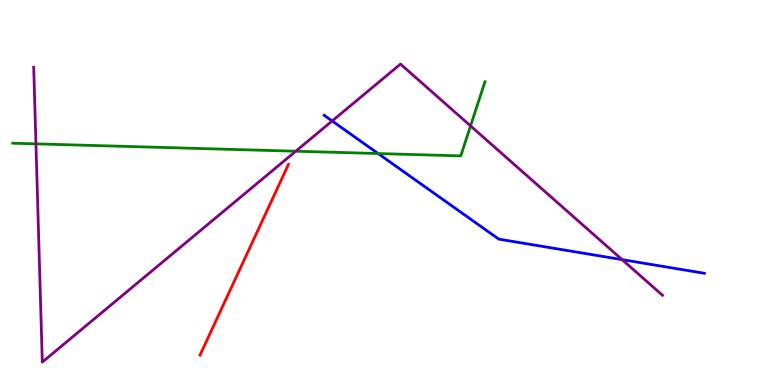[{'lines': ['blue', 'red'], 'intersections': []}, {'lines': ['green', 'red'], 'intersections': []}, {'lines': ['purple', 'red'], 'intersections': []}, {'lines': ['blue', 'green'], 'intersections': [{'x': 4.88, 'y': 6.01}]}, {'lines': ['blue', 'purple'], 'intersections': [{'x': 4.29, 'y': 6.86}, {'x': 8.03, 'y': 3.26}]}, {'lines': ['green', 'purple'], 'intersections': [{'x': 0.464, 'y': 6.26}, {'x': 3.82, 'y': 6.07}, {'x': 6.07, 'y': 6.73}]}]